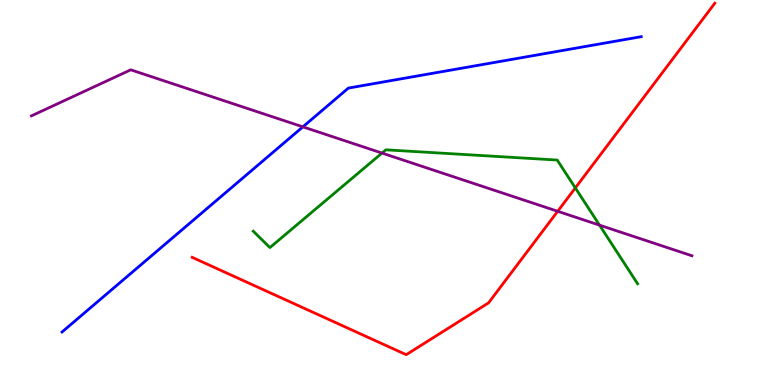[{'lines': ['blue', 'red'], 'intersections': []}, {'lines': ['green', 'red'], 'intersections': [{'x': 7.42, 'y': 5.12}]}, {'lines': ['purple', 'red'], 'intersections': [{'x': 7.2, 'y': 4.51}]}, {'lines': ['blue', 'green'], 'intersections': []}, {'lines': ['blue', 'purple'], 'intersections': [{'x': 3.91, 'y': 6.71}]}, {'lines': ['green', 'purple'], 'intersections': [{'x': 4.93, 'y': 6.02}, {'x': 7.74, 'y': 4.15}]}]